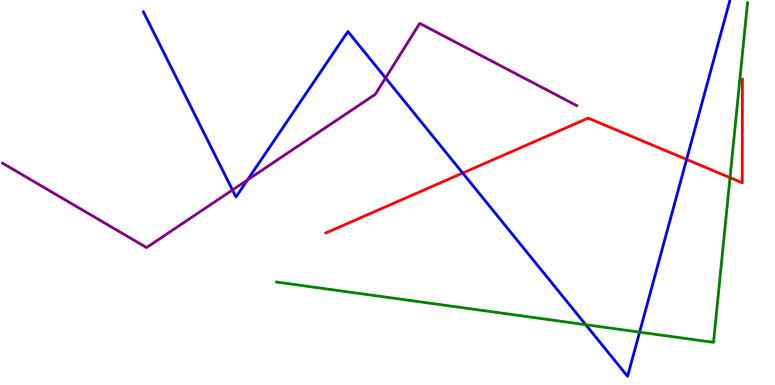[{'lines': ['blue', 'red'], 'intersections': [{'x': 5.97, 'y': 5.51}, {'x': 8.86, 'y': 5.86}]}, {'lines': ['green', 'red'], 'intersections': [{'x': 9.42, 'y': 5.39}]}, {'lines': ['purple', 'red'], 'intersections': []}, {'lines': ['blue', 'green'], 'intersections': [{'x': 7.56, 'y': 1.57}, {'x': 8.25, 'y': 1.37}]}, {'lines': ['blue', 'purple'], 'intersections': [{'x': 3.0, 'y': 5.07}, {'x': 3.19, 'y': 5.33}, {'x': 4.97, 'y': 7.98}]}, {'lines': ['green', 'purple'], 'intersections': []}]